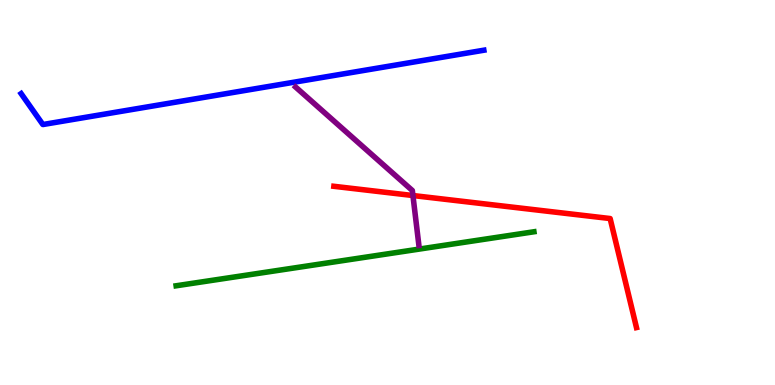[{'lines': ['blue', 'red'], 'intersections': []}, {'lines': ['green', 'red'], 'intersections': []}, {'lines': ['purple', 'red'], 'intersections': [{'x': 5.33, 'y': 4.92}]}, {'lines': ['blue', 'green'], 'intersections': []}, {'lines': ['blue', 'purple'], 'intersections': []}, {'lines': ['green', 'purple'], 'intersections': []}]